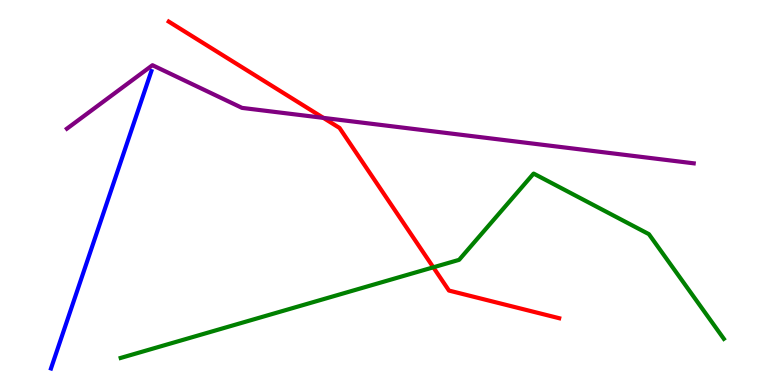[{'lines': ['blue', 'red'], 'intersections': []}, {'lines': ['green', 'red'], 'intersections': [{'x': 5.59, 'y': 3.06}]}, {'lines': ['purple', 'red'], 'intersections': [{'x': 4.17, 'y': 6.94}]}, {'lines': ['blue', 'green'], 'intersections': []}, {'lines': ['blue', 'purple'], 'intersections': []}, {'lines': ['green', 'purple'], 'intersections': []}]